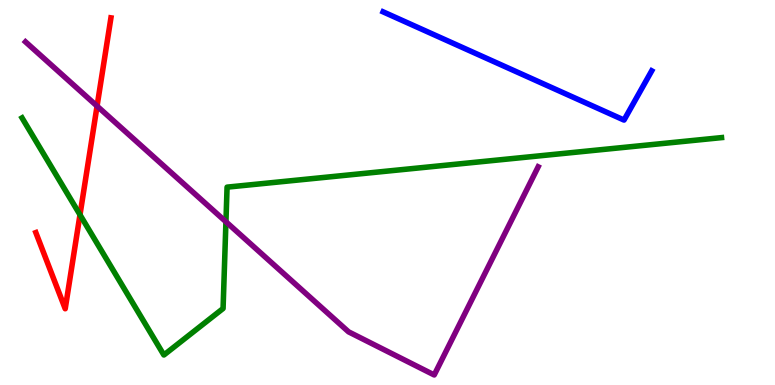[{'lines': ['blue', 'red'], 'intersections': []}, {'lines': ['green', 'red'], 'intersections': [{'x': 1.03, 'y': 4.42}]}, {'lines': ['purple', 'red'], 'intersections': [{'x': 1.25, 'y': 7.24}]}, {'lines': ['blue', 'green'], 'intersections': []}, {'lines': ['blue', 'purple'], 'intersections': []}, {'lines': ['green', 'purple'], 'intersections': [{'x': 2.92, 'y': 4.24}]}]